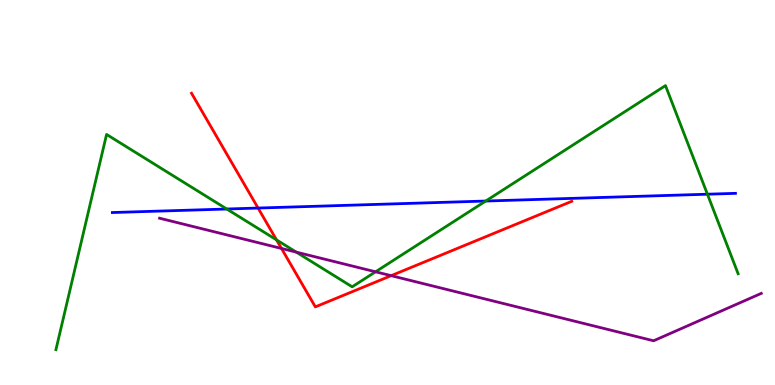[{'lines': ['blue', 'red'], 'intersections': [{'x': 3.33, 'y': 4.6}]}, {'lines': ['green', 'red'], 'intersections': [{'x': 3.57, 'y': 3.77}]}, {'lines': ['purple', 'red'], 'intersections': [{'x': 3.63, 'y': 3.55}, {'x': 5.05, 'y': 2.84}]}, {'lines': ['blue', 'green'], 'intersections': [{'x': 2.93, 'y': 4.57}, {'x': 6.27, 'y': 4.78}, {'x': 9.13, 'y': 4.96}]}, {'lines': ['blue', 'purple'], 'intersections': []}, {'lines': ['green', 'purple'], 'intersections': [{'x': 3.82, 'y': 3.45}, {'x': 4.85, 'y': 2.94}]}]